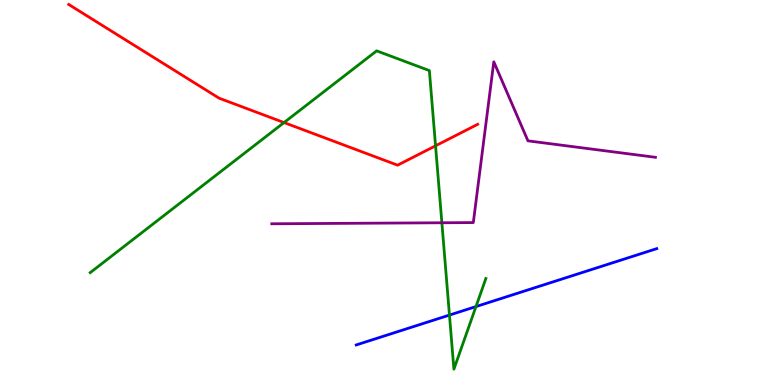[{'lines': ['blue', 'red'], 'intersections': []}, {'lines': ['green', 'red'], 'intersections': [{'x': 3.67, 'y': 6.82}, {'x': 5.62, 'y': 6.21}]}, {'lines': ['purple', 'red'], 'intersections': []}, {'lines': ['blue', 'green'], 'intersections': [{'x': 5.8, 'y': 1.82}, {'x': 6.14, 'y': 2.04}]}, {'lines': ['blue', 'purple'], 'intersections': []}, {'lines': ['green', 'purple'], 'intersections': [{'x': 5.7, 'y': 4.21}]}]